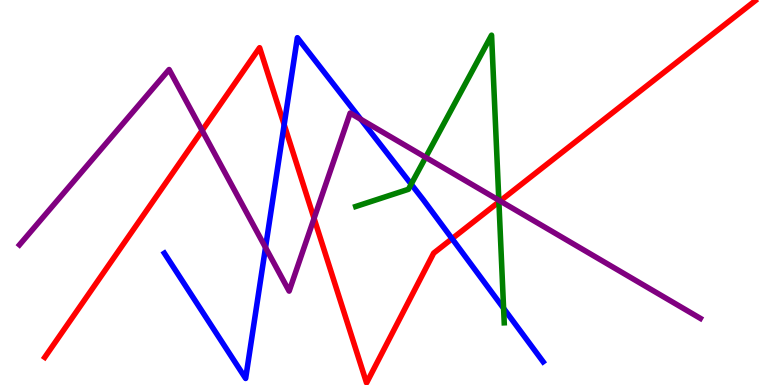[{'lines': ['blue', 'red'], 'intersections': [{'x': 3.67, 'y': 6.76}, {'x': 5.83, 'y': 3.8}]}, {'lines': ['green', 'red'], 'intersections': [{'x': 6.44, 'y': 4.76}]}, {'lines': ['purple', 'red'], 'intersections': [{'x': 2.61, 'y': 6.61}, {'x': 4.05, 'y': 4.33}, {'x': 6.45, 'y': 4.78}]}, {'lines': ['blue', 'green'], 'intersections': [{'x': 5.31, 'y': 5.22}, {'x': 6.5, 'y': 1.99}]}, {'lines': ['blue', 'purple'], 'intersections': [{'x': 3.43, 'y': 3.57}, {'x': 4.66, 'y': 6.9}]}, {'lines': ['green', 'purple'], 'intersections': [{'x': 5.49, 'y': 5.91}, {'x': 6.44, 'y': 4.8}]}]